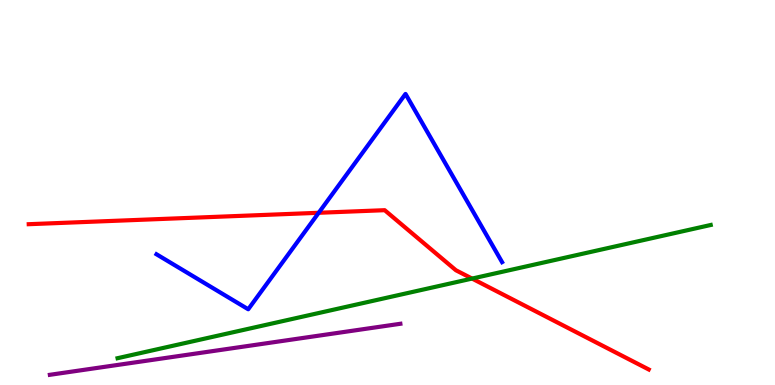[{'lines': ['blue', 'red'], 'intersections': [{'x': 4.11, 'y': 4.47}]}, {'lines': ['green', 'red'], 'intersections': [{'x': 6.09, 'y': 2.76}]}, {'lines': ['purple', 'red'], 'intersections': []}, {'lines': ['blue', 'green'], 'intersections': []}, {'lines': ['blue', 'purple'], 'intersections': []}, {'lines': ['green', 'purple'], 'intersections': []}]